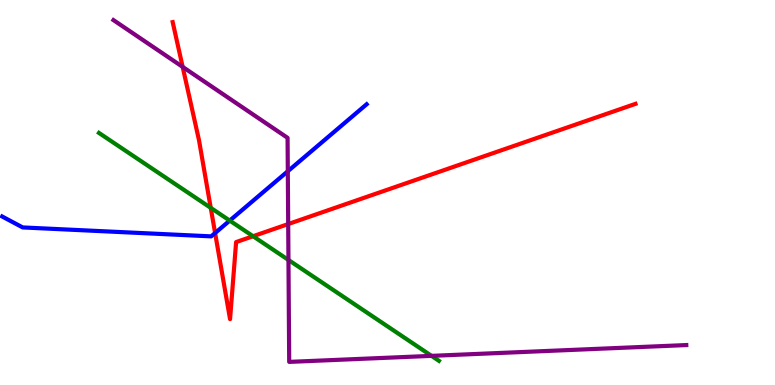[{'lines': ['blue', 'red'], 'intersections': [{'x': 2.78, 'y': 3.95}]}, {'lines': ['green', 'red'], 'intersections': [{'x': 2.72, 'y': 4.6}, {'x': 3.27, 'y': 3.86}]}, {'lines': ['purple', 'red'], 'intersections': [{'x': 2.36, 'y': 8.26}, {'x': 3.72, 'y': 4.18}]}, {'lines': ['blue', 'green'], 'intersections': [{'x': 2.96, 'y': 4.27}]}, {'lines': ['blue', 'purple'], 'intersections': [{'x': 3.71, 'y': 5.55}]}, {'lines': ['green', 'purple'], 'intersections': [{'x': 3.72, 'y': 3.25}, {'x': 5.57, 'y': 0.757}]}]